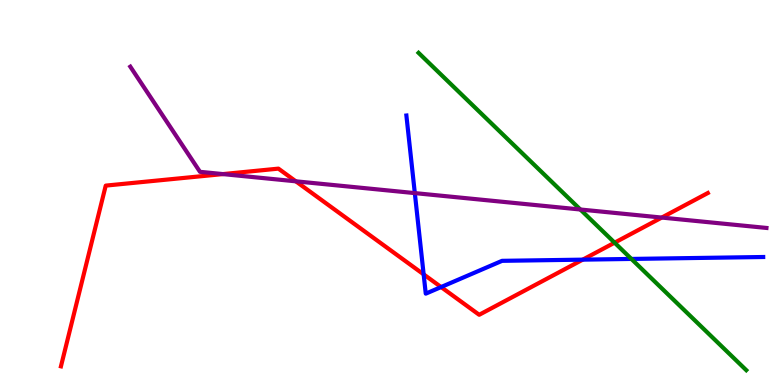[{'lines': ['blue', 'red'], 'intersections': [{'x': 5.47, 'y': 2.87}, {'x': 5.69, 'y': 2.54}, {'x': 7.52, 'y': 3.26}]}, {'lines': ['green', 'red'], 'intersections': [{'x': 7.93, 'y': 3.7}]}, {'lines': ['purple', 'red'], 'intersections': [{'x': 2.88, 'y': 5.48}, {'x': 3.82, 'y': 5.29}, {'x': 8.54, 'y': 4.35}]}, {'lines': ['blue', 'green'], 'intersections': [{'x': 8.15, 'y': 3.27}]}, {'lines': ['blue', 'purple'], 'intersections': [{'x': 5.35, 'y': 4.98}]}, {'lines': ['green', 'purple'], 'intersections': [{'x': 7.49, 'y': 4.56}]}]